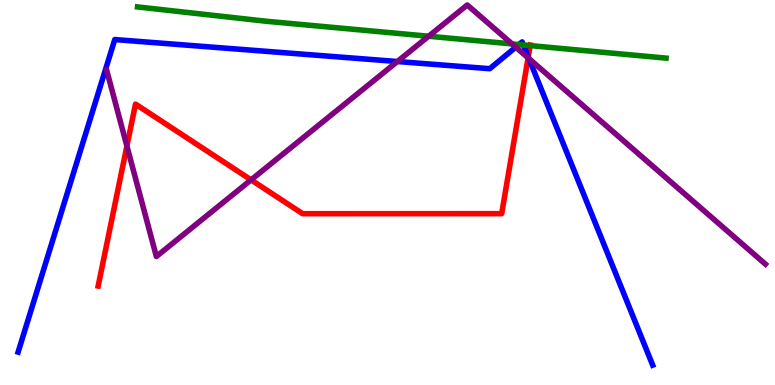[{'lines': ['blue', 'red'], 'intersections': [{'x': 6.82, 'y': 8.52}]}, {'lines': ['green', 'red'], 'intersections': [{'x': 6.84, 'y': 8.82}]}, {'lines': ['purple', 'red'], 'intersections': [{'x': 1.64, 'y': 6.21}, {'x': 3.24, 'y': 5.33}, {'x': 6.81, 'y': 8.5}]}, {'lines': ['blue', 'green'], 'intersections': [{'x': 6.7, 'y': 8.84}, {'x': 6.75, 'y': 8.83}]}, {'lines': ['blue', 'purple'], 'intersections': [{'x': 5.13, 'y': 8.4}, {'x': 6.66, 'y': 8.78}, {'x': 6.82, 'y': 8.48}]}, {'lines': ['green', 'purple'], 'intersections': [{'x': 5.53, 'y': 9.06}, {'x': 6.61, 'y': 8.86}]}]